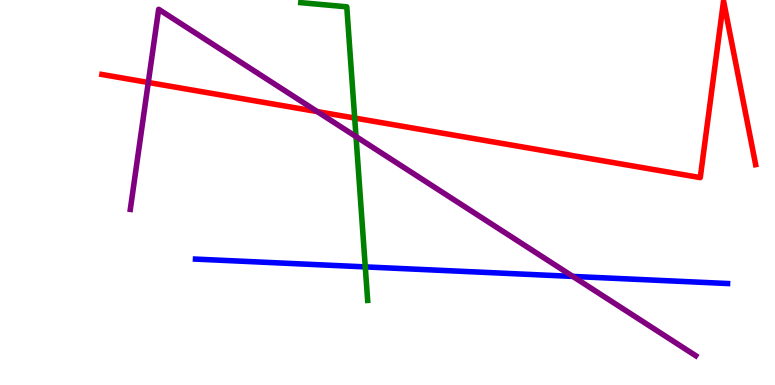[{'lines': ['blue', 'red'], 'intersections': []}, {'lines': ['green', 'red'], 'intersections': [{'x': 4.58, 'y': 6.93}]}, {'lines': ['purple', 'red'], 'intersections': [{'x': 1.91, 'y': 7.86}, {'x': 4.09, 'y': 7.1}]}, {'lines': ['blue', 'green'], 'intersections': [{'x': 4.71, 'y': 3.07}]}, {'lines': ['blue', 'purple'], 'intersections': [{'x': 7.39, 'y': 2.82}]}, {'lines': ['green', 'purple'], 'intersections': [{'x': 4.59, 'y': 6.45}]}]